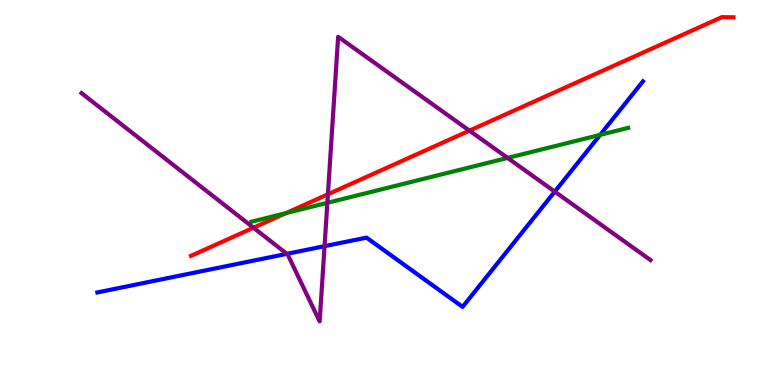[{'lines': ['blue', 'red'], 'intersections': []}, {'lines': ['green', 'red'], 'intersections': [{'x': 3.69, 'y': 4.46}]}, {'lines': ['purple', 'red'], 'intersections': [{'x': 3.27, 'y': 4.08}, {'x': 4.23, 'y': 4.95}, {'x': 6.06, 'y': 6.61}]}, {'lines': ['blue', 'green'], 'intersections': [{'x': 7.74, 'y': 6.5}]}, {'lines': ['blue', 'purple'], 'intersections': [{'x': 3.7, 'y': 3.41}, {'x': 4.19, 'y': 3.61}, {'x': 7.16, 'y': 5.02}]}, {'lines': ['green', 'purple'], 'intersections': [{'x': 4.22, 'y': 4.73}, {'x': 6.55, 'y': 5.9}]}]